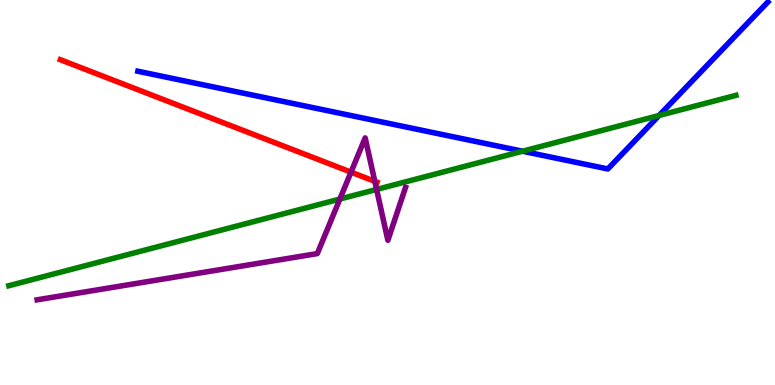[{'lines': ['blue', 'red'], 'intersections': []}, {'lines': ['green', 'red'], 'intersections': []}, {'lines': ['purple', 'red'], 'intersections': [{'x': 4.53, 'y': 5.53}, {'x': 4.84, 'y': 5.29}]}, {'lines': ['blue', 'green'], 'intersections': [{'x': 6.74, 'y': 6.07}, {'x': 8.5, 'y': 7.0}]}, {'lines': ['blue', 'purple'], 'intersections': []}, {'lines': ['green', 'purple'], 'intersections': [{'x': 4.39, 'y': 4.83}, {'x': 4.86, 'y': 5.08}]}]